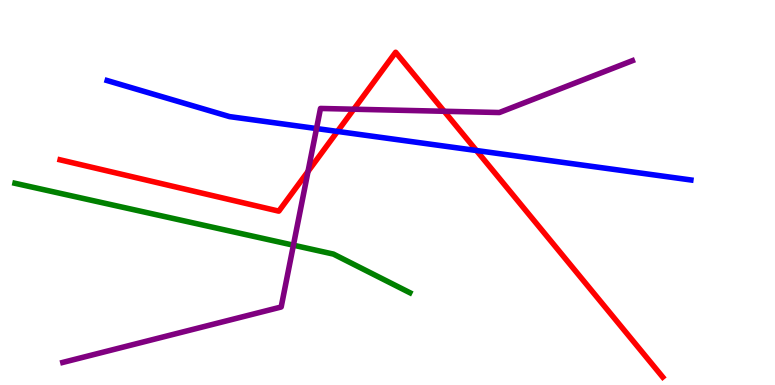[{'lines': ['blue', 'red'], 'intersections': [{'x': 4.35, 'y': 6.59}, {'x': 6.15, 'y': 6.09}]}, {'lines': ['green', 'red'], 'intersections': []}, {'lines': ['purple', 'red'], 'intersections': [{'x': 3.97, 'y': 5.55}, {'x': 4.56, 'y': 7.16}, {'x': 5.73, 'y': 7.11}]}, {'lines': ['blue', 'green'], 'intersections': []}, {'lines': ['blue', 'purple'], 'intersections': [{'x': 4.08, 'y': 6.66}]}, {'lines': ['green', 'purple'], 'intersections': [{'x': 3.79, 'y': 3.63}]}]